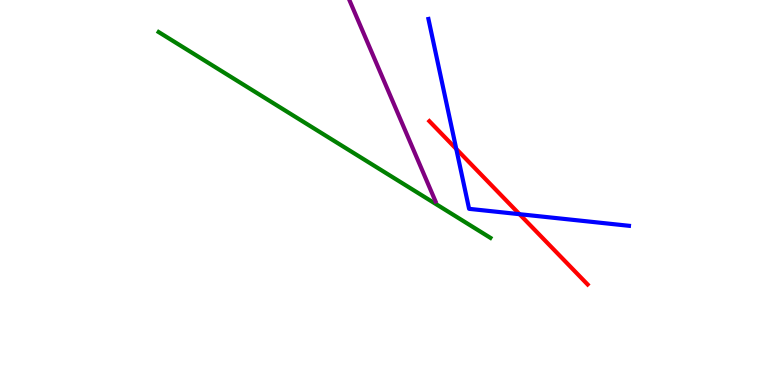[{'lines': ['blue', 'red'], 'intersections': [{'x': 5.89, 'y': 6.13}, {'x': 6.7, 'y': 4.44}]}, {'lines': ['green', 'red'], 'intersections': []}, {'lines': ['purple', 'red'], 'intersections': []}, {'lines': ['blue', 'green'], 'intersections': []}, {'lines': ['blue', 'purple'], 'intersections': []}, {'lines': ['green', 'purple'], 'intersections': []}]